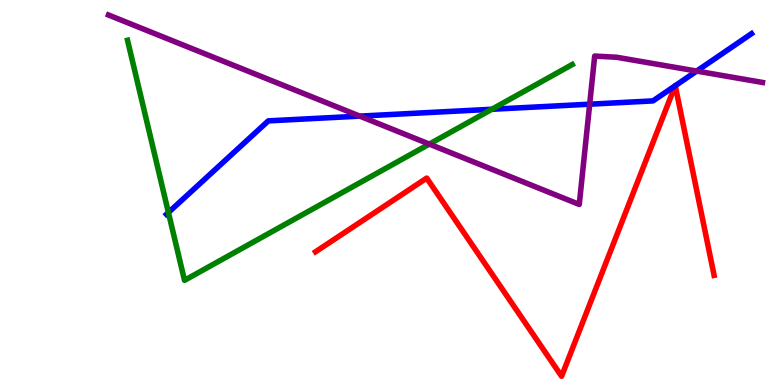[{'lines': ['blue', 'red'], 'intersections': [{'x': 8.71, 'y': 7.77}, {'x': 8.71, 'y': 7.77}]}, {'lines': ['green', 'red'], 'intersections': []}, {'lines': ['purple', 'red'], 'intersections': []}, {'lines': ['blue', 'green'], 'intersections': [{'x': 2.17, 'y': 4.48}, {'x': 6.35, 'y': 7.16}]}, {'lines': ['blue', 'purple'], 'intersections': [{'x': 4.64, 'y': 6.98}, {'x': 7.61, 'y': 7.29}, {'x': 8.99, 'y': 8.15}]}, {'lines': ['green', 'purple'], 'intersections': [{'x': 5.54, 'y': 6.26}]}]